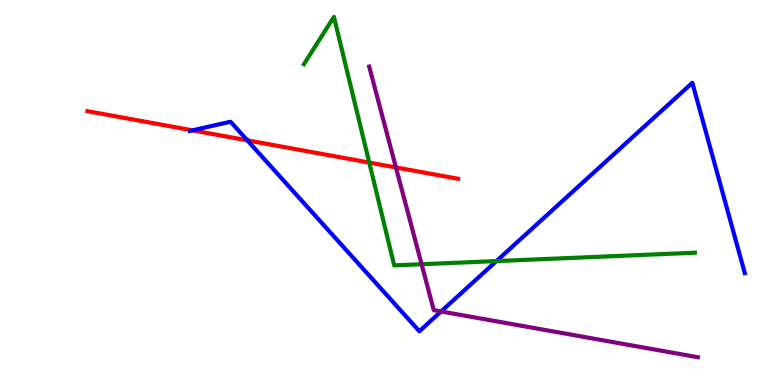[{'lines': ['blue', 'red'], 'intersections': [{'x': 2.48, 'y': 6.61}, {'x': 3.19, 'y': 6.35}]}, {'lines': ['green', 'red'], 'intersections': [{'x': 4.76, 'y': 5.78}]}, {'lines': ['purple', 'red'], 'intersections': [{'x': 5.11, 'y': 5.65}]}, {'lines': ['blue', 'green'], 'intersections': [{'x': 6.41, 'y': 3.22}]}, {'lines': ['blue', 'purple'], 'intersections': [{'x': 5.69, 'y': 1.91}]}, {'lines': ['green', 'purple'], 'intersections': [{'x': 5.44, 'y': 3.14}]}]